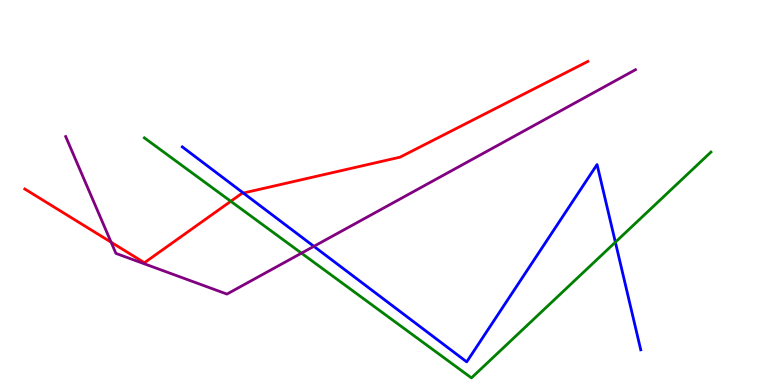[{'lines': ['blue', 'red'], 'intersections': [{'x': 3.14, 'y': 4.99}]}, {'lines': ['green', 'red'], 'intersections': [{'x': 2.98, 'y': 4.77}]}, {'lines': ['purple', 'red'], 'intersections': [{'x': 1.43, 'y': 3.71}]}, {'lines': ['blue', 'green'], 'intersections': [{'x': 7.94, 'y': 3.71}]}, {'lines': ['blue', 'purple'], 'intersections': [{'x': 4.05, 'y': 3.6}]}, {'lines': ['green', 'purple'], 'intersections': [{'x': 3.89, 'y': 3.42}]}]